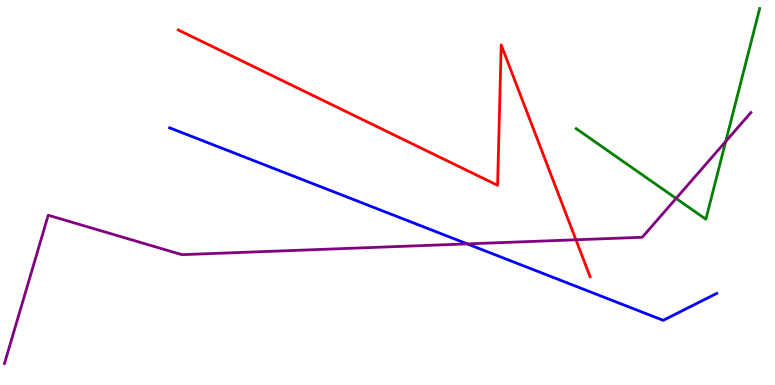[{'lines': ['blue', 'red'], 'intersections': []}, {'lines': ['green', 'red'], 'intersections': []}, {'lines': ['purple', 'red'], 'intersections': [{'x': 7.43, 'y': 3.77}]}, {'lines': ['blue', 'green'], 'intersections': []}, {'lines': ['blue', 'purple'], 'intersections': [{'x': 6.03, 'y': 3.67}]}, {'lines': ['green', 'purple'], 'intersections': [{'x': 8.72, 'y': 4.85}, {'x': 9.36, 'y': 6.33}]}]